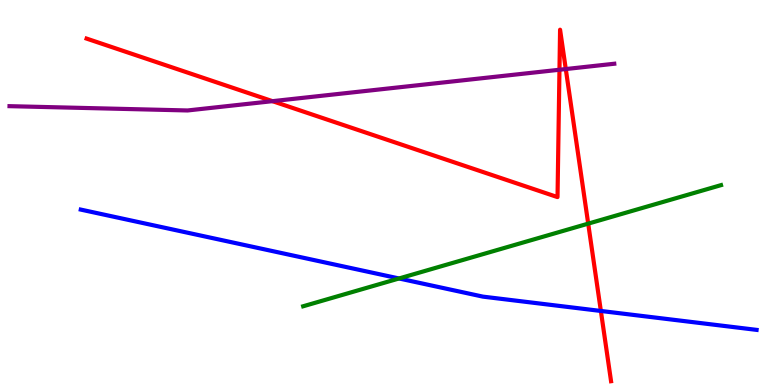[{'lines': ['blue', 'red'], 'intersections': [{'x': 7.75, 'y': 1.92}]}, {'lines': ['green', 'red'], 'intersections': [{'x': 7.59, 'y': 4.19}]}, {'lines': ['purple', 'red'], 'intersections': [{'x': 3.52, 'y': 7.37}, {'x': 7.22, 'y': 8.19}, {'x': 7.3, 'y': 8.21}]}, {'lines': ['blue', 'green'], 'intersections': [{'x': 5.15, 'y': 2.77}]}, {'lines': ['blue', 'purple'], 'intersections': []}, {'lines': ['green', 'purple'], 'intersections': []}]